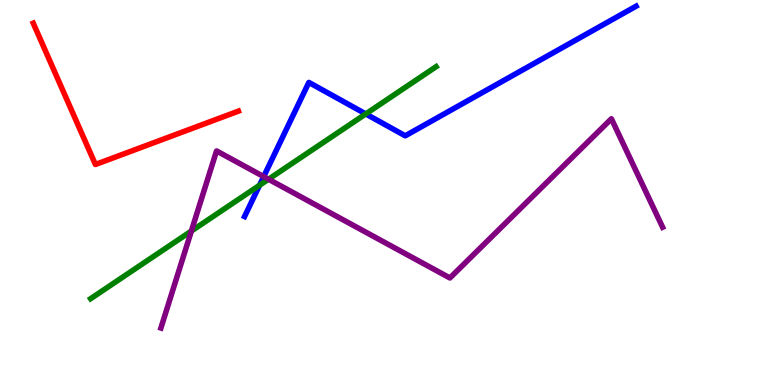[{'lines': ['blue', 'red'], 'intersections': []}, {'lines': ['green', 'red'], 'intersections': []}, {'lines': ['purple', 'red'], 'intersections': []}, {'lines': ['blue', 'green'], 'intersections': [{'x': 3.35, 'y': 5.19}, {'x': 4.72, 'y': 7.04}]}, {'lines': ['blue', 'purple'], 'intersections': [{'x': 3.4, 'y': 5.41}]}, {'lines': ['green', 'purple'], 'intersections': [{'x': 2.47, 'y': 4.0}, {'x': 3.46, 'y': 5.34}]}]